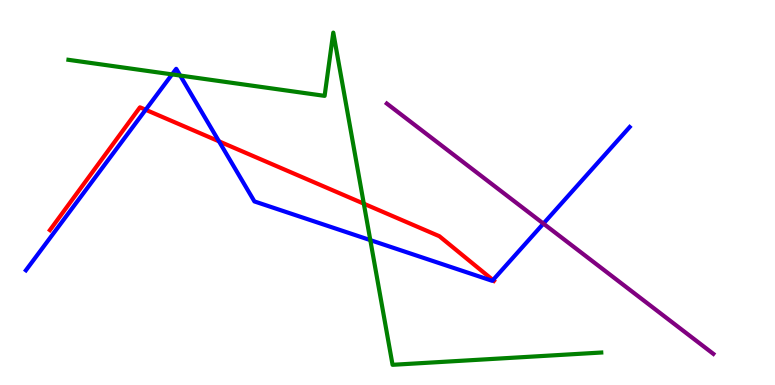[{'lines': ['blue', 'red'], 'intersections': [{'x': 1.88, 'y': 7.15}, {'x': 2.83, 'y': 6.33}, {'x': 6.36, 'y': 2.73}]}, {'lines': ['green', 'red'], 'intersections': [{'x': 4.69, 'y': 4.71}]}, {'lines': ['purple', 'red'], 'intersections': []}, {'lines': ['blue', 'green'], 'intersections': [{'x': 2.22, 'y': 8.07}, {'x': 2.33, 'y': 8.04}, {'x': 4.78, 'y': 3.76}]}, {'lines': ['blue', 'purple'], 'intersections': [{'x': 7.01, 'y': 4.19}]}, {'lines': ['green', 'purple'], 'intersections': []}]